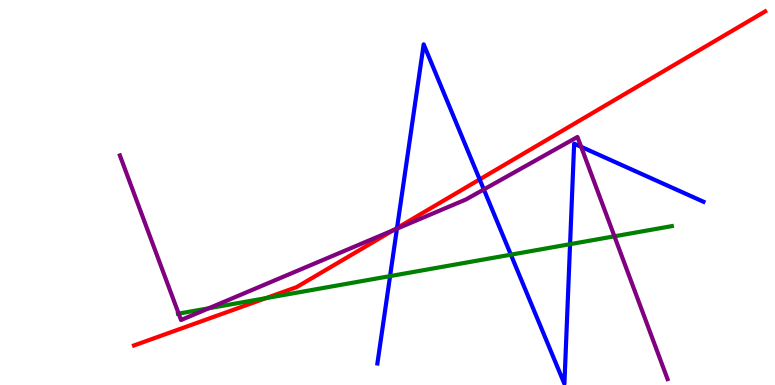[{'lines': ['blue', 'red'], 'intersections': [{'x': 5.12, 'y': 4.08}, {'x': 6.19, 'y': 5.34}]}, {'lines': ['green', 'red'], 'intersections': [{'x': 3.43, 'y': 2.26}]}, {'lines': ['purple', 'red'], 'intersections': [{'x': 5.08, 'y': 4.02}]}, {'lines': ['blue', 'green'], 'intersections': [{'x': 5.03, 'y': 2.83}, {'x': 6.59, 'y': 3.38}, {'x': 7.36, 'y': 3.66}]}, {'lines': ['blue', 'purple'], 'intersections': [{'x': 5.12, 'y': 4.06}, {'x': 6.24, 'y': 5.08}, {'x': 7.5, 'y': 6.19}]}, {'lines': ['green', 'purple'], 'intersections': [{'x': 2.31, 'y': 1.85}, {'x': 2.69, 'y': 1.99}, {'x': 7.93, 'y': 3.86}]}]